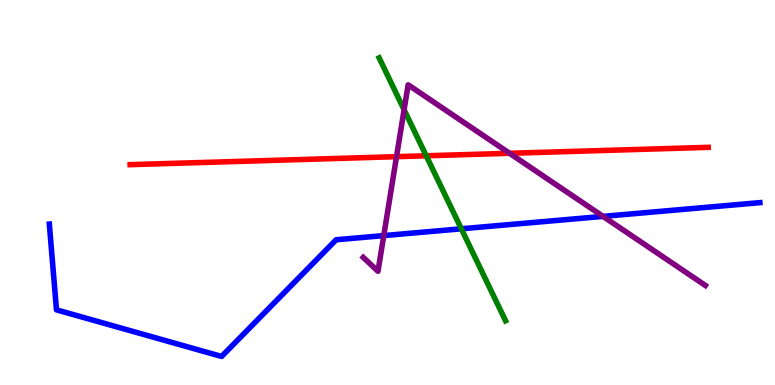[{'lines': ['blue', 'red'], 'intersections': []}, {'lines': ['green', 'red'], 'intersections': [{'x': 5.5, 'y': 5.95}]}, {'lines': ['purple', 'red'], 'intersections': [{'x': 5.12, 'y': 5.93}, {'x': 6.58, 'y': 6.02}]}, {'lines': ['blue', 'green'], 'intersections': [{'x': 5.95, 'y': 4.06}]}, {'lines': ['blue', 'purple'], 'intersections': [{'x': 4.95, 'y': 3.88}, {'x': 7.78, 'y': 4.38}]}, {'lines': ['green', 'purple'], 'intersections': [{'x': 5.21, 'y': 7.15}]}]